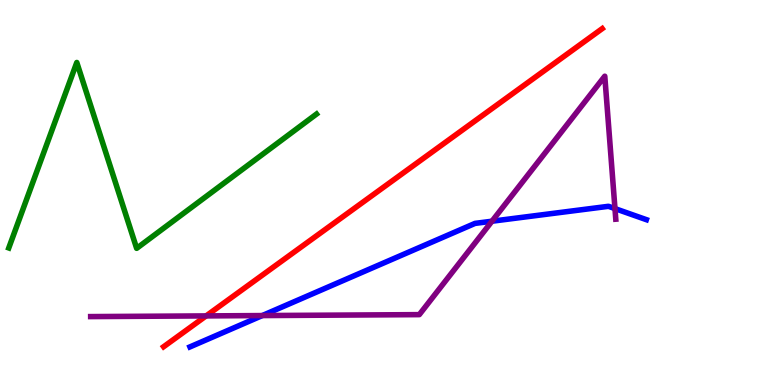[{'lines': ['blue', 'red'], 'intersections': []}, {'lines': ['green', 'red'], 'intersections': []}, {'lines': ['purple', 'red'], 'intersections': [{'x': 2.66, 'y': 1.79}]}, {'lines': ['blue', 'green'], 'intersections': []}, {'lines': ['blue', 'purple'], 'intersections': [{'x': 3.38, 'y': 1.8}, {'x': 6.35, 'y': 4.25}, {'x': 7.94, 'y': 4.58}]}, {'lines': ['green', 'purple'], 'intersections': []}]